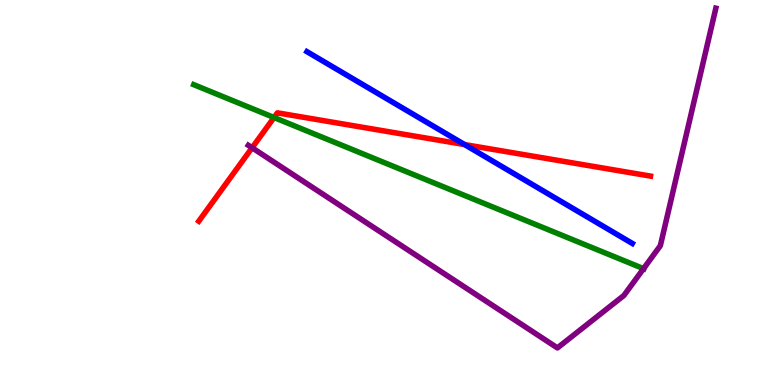[{'lines': ['blue', 'red'], 'intersections': [{'x': 5.99, 'y': 6.24}]}, {'lines': ['green', 'red'], 'intersections': [{'x': 3.54, 'y': 6.95}]}, {'lines': ['purple', 'red'], 'intersections': [{'x': 3.25, 'y': 6.16}]}, {'lines': ['blue', 'green'], 'intersections': []}, {'lines': ['blue', 'purple'], 'intersections': []}, {'lines': ['green', 'purple'], 'intersections': [{'x': 8.3, 'y': 3.02}]}]